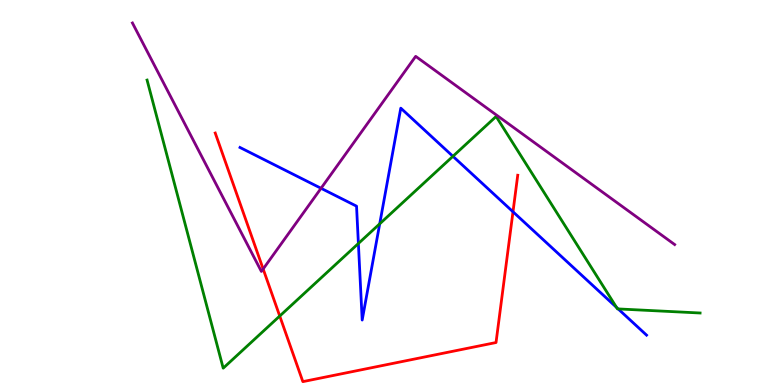[{'lines': ['blue', 'red'], 'intersections': [{'x': 6.62, 'y': 4.5}]}, {'lines': ['green', 'red'], 'intersections': [{'x': 3.61, 'y': 1.79}]}, {'lines': ['purple', 'red'], 'intersections': [{'x': 3.4, 'y': 3.01}]}, {'lines': ['blue', 'green'], 'intersections': [{'x': 4.62, 'y': 3.68}, {'x': 4.9, 'y': 4.19}, {'x': 5.84, 'y': 5.94}, {'x': 7.96, 'y': 2.02}, {'x': 7.98, 'y': 1.98}]}, {'lines': ['blue', 'purple'], 'intersections': [{'x': 4.14, 'y': 5.11}]}, {'lines': ['green', 'purple'], 'intersections': []}]